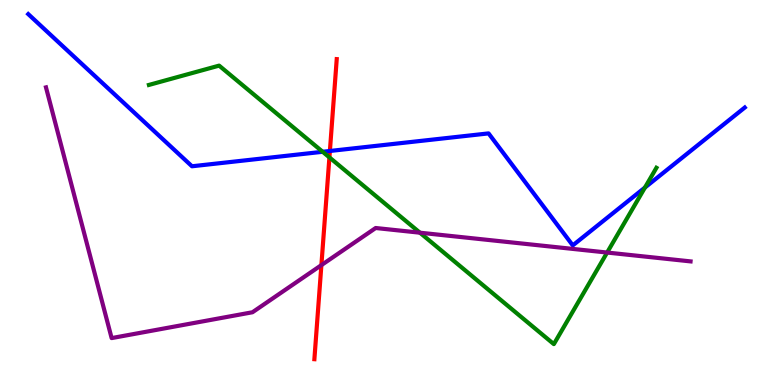[{'lines': ['blue', 'red'], 'intersections': [{'x': 4.26, 'y': 6.08}]}, {'lines': ['green', 'red'], 'intersections': [{'x': 4.25, 'y': 5.91}]}, {'lines': ['purple', 'red'], 'intersections': [{'x': 4.15, 'y': 3.11}]}, {'lines': ['blue', 'green'], 'intersections': [{'x': 4.16, 'y': 6.06}, {'x': 8.32, 'y': 5.13}]}, {'lines': ['blue', 'purple'], 'intersections': []}, {'lines': ['green', 'purple'], 'intersections': [{'x': 5.42, 'y': 3.96}, {'x': 7.83, 'y': 3.44}]}]